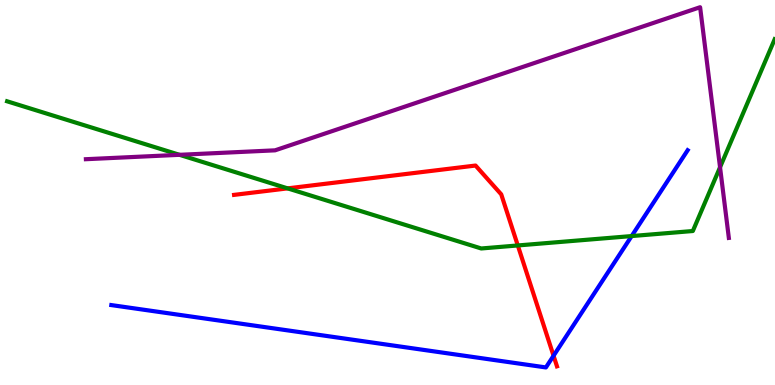[{'lines': ['blue', 'red'], 'intersections': [{'x': 7.14, 'y': 0.76}]}, {'lines': ['green', 'red'], 'intersections': [{'x': 3.71, 'y': 5.11}, {'x': 6.68, 'y': 3.62}]}, {'lines': ['purple', 'red'], 'intersections': []}, {'lines': ['blue', 'green'], 'intersections': [{'x': 8.15, 'y': 3.87}]}, {'lines': ['blue', 'purple'], 'intersections': []}, {'lines': ['green', 'purple'], 'intersections': [{'x': 2.32, 'y': 5.98}, {'x': 9.29, 'y': 5.66}]}]